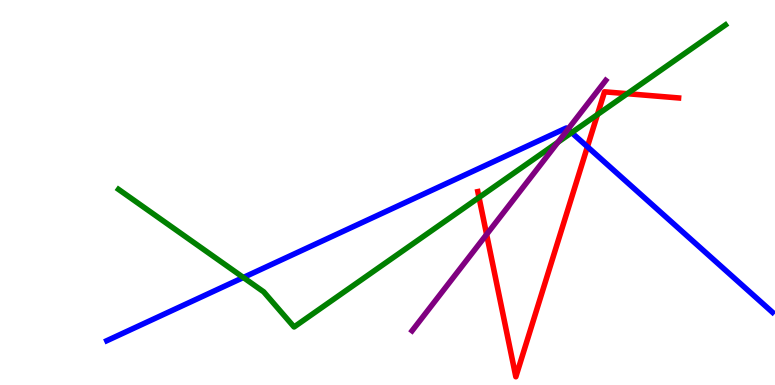[{'lines': ['blue', 'red'], 'intersections': [{'x': 7.58, 'y': 6.19}]}, {'lines': ['green', 'red'], 'intersections': [{'x': 6.18, 'y': 4.87}, {'x': 7.71, 'y': 7.02}, {'x': 8.09, 'y': 7.57}]}, {'lines': ['purple', 'red'], 'intersections': [{'x': 6.28, 'y': 3.91}]}, {'lines': ['blue', 'green'], 'intersections': [{'x': 3.14, 'y': 2.79}, {'x': 7.38, 'y': 6.56}]}, {'lines': ['blue', 'purple'], 'intersections': [{'x': 7.33, 'y': 6.64}]}, {'lines': ['green', 'purple'], 'intersections': [{'x': 7.2, 'y': 6.31}]}]